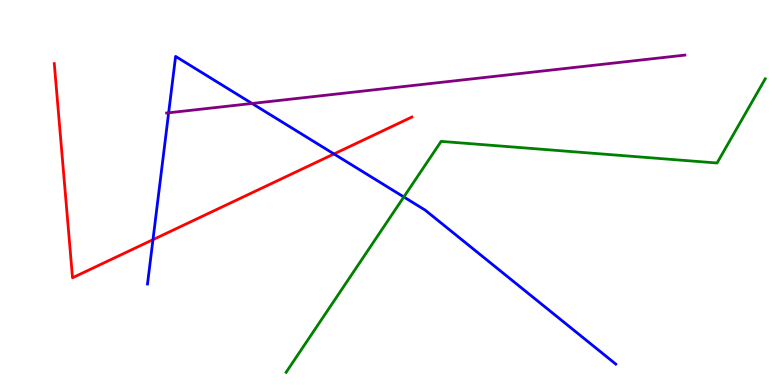[{'lines': ['blue', 'red'], 'intersections': [{'x': 1.97, 'y': 3.78}, {'x': 4.31, 'y': 6.0}]}, {'lines': ['green', 'red'], 'intersections': []}, {'lines': ['purple', 'red'], 'intersections': []}, {'lines': ['blue', 'green'], 'intersections': [{'x': 5.21, 'y': 4.88}]}, {'lines': ['blue', 'purple'], 'intersections': [{'x': 2.18, 'y': 7.07}, {'x': 3.25, 'y': 7.31}]}, {'lines': ['green', 'purple'], 'intersections': []}]